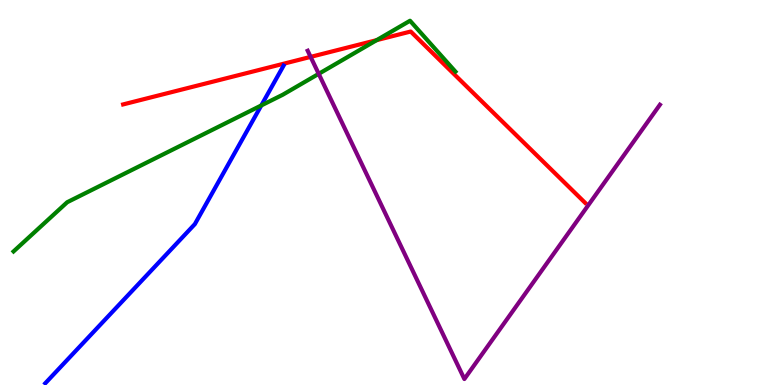[{'lines': ['blue', 'red'], 'intersections': []}, {'lines': ['green', 'red'], 'intersections': [{'x': 4.86, 'y': 8.96}]}, {'lines': ['purple', 'red'], 'intersections': [{'x': 4.01, 'y': 8.52}]}, {'lines': ['blue', 'green'], 'intersections': [{'x': 3.37, 'y': 7.26}]}, {'lines': ['blue', 'purple'], 'intersections': []}, {'lines': ['green', 'purple'], 'intersections': [{'x': 4.11, 'y': 8.08}]}]